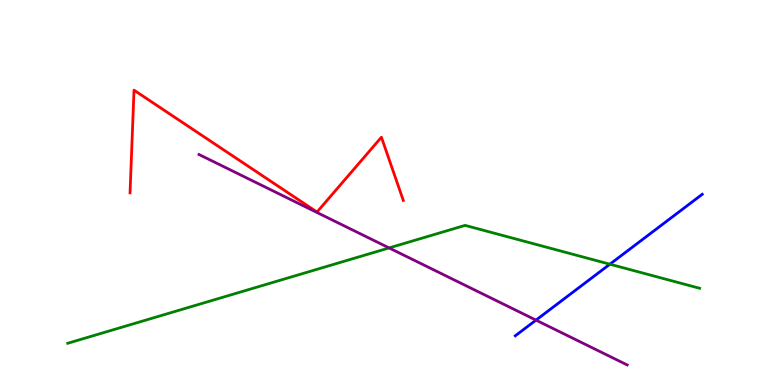[{'lines': ['blue', 'red'], 'intersections': []}, {'lines': ['green', 'red'], 'intersections': []}, {'lines': ['purple', 'red'], 'intersections': []}, {'lines': ['blue', 'green'], 'intersections': [{'x': 7.87, 'y': 3.14}]}, {'lines': ['blue', 'purple'], 'intersections': [{'x': 6.92, 'y': 1.69}]}, {'lines': ['green', 'purple'], 'intersections': [{'x': 5.02, 'y': 3.56}]}]